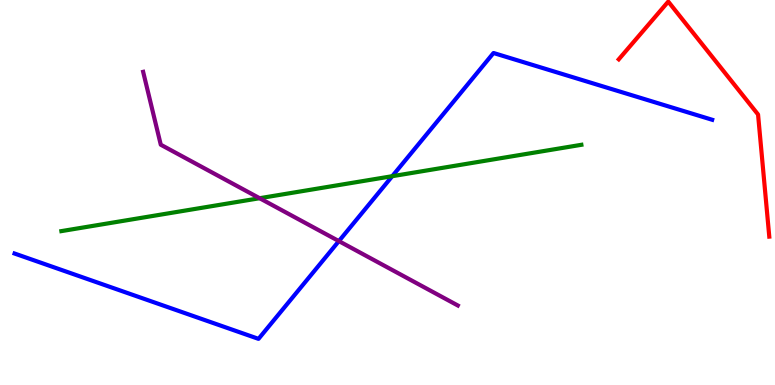[{'lines': ['blue', 'red'], 'intersections': []}, {'lines': ['green', 'red'], 'intersections': []}, {'lines': ['purple', 'red'], 'intersections': []}, {'lines': ['blue', 'green'], 'intersections': [{'x': 5.06, 'y': 5.42}]}, {'lines': ['blue', 'purple'], 'intersections': [{'x': 4.37, 'y': 3.74}]}, {'lines': ['green', 'purple'], 'intersections': [{'x': 3.35, 'y': 4.85}]}]